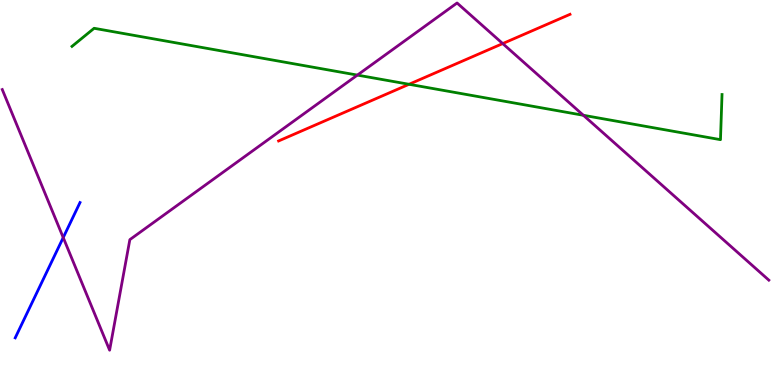[{'lines': ['blue', 'red'], 'intersections': []}, {'lines': ['green', 'red'], 'intersections': [{'x': 5.28, 'y': 7.81}]}, {'lines': ['purple', 'red'], 'intersections': [{'x': 6.49, 'y': 8.87}]}, {'lines': ['blue', 'green'], 'intersections': []}, {'lines': ['blue', 'purple'], 'intersections': [{'x': 0.816, 'y': 3.83}]}, {'lines': ['green', 'purple'], 'intersections': [{'x': 4.61, 'y': 8.05}, {'x': 7.53, 'y': 7.01}]}]